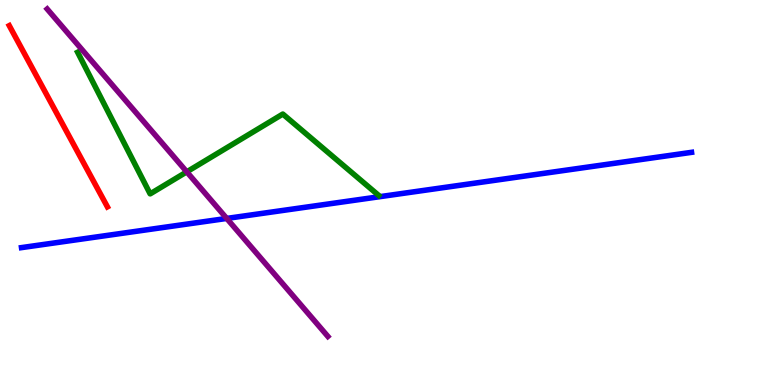[{'lines': ['blue', 'red'], 'intersections': []}, {'lines': ['green', 'red'], 'intersections': []}, {'lines': ['purple', 'red'], 'intersections': []}, {'lines': ['blue', 'green'], 'intersections': []}, {'lines': ['blue', 'purple'], 'intersections': [{'x': 2.93, 'y': 4.33}]}, {'lines': ['green', 'purple'], 'intersections': [{'x': 2.41, 'y': 5.54}]}]